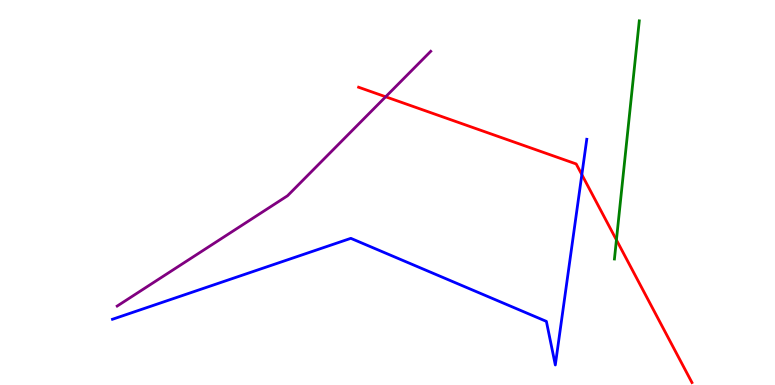[{'lines': ['blue', 'red'], 'intersections': [{'x': 7.51, 'y': 5.46}]}, {'lines': ['green', 'red'], 'intersections': [{'x': 7.95, 'y': 3.77}]}, {'lines': ['purple', 'red'], 'intersections': [{'x': 4.98, 'y': 7.49}]}, {'lines': ['blue', 'green'], 'intersections': []}, {'lines': ['blue', 'purple'], 'intersections': []}, {'lines': ['green', 'purple'], 'intersections': []}]